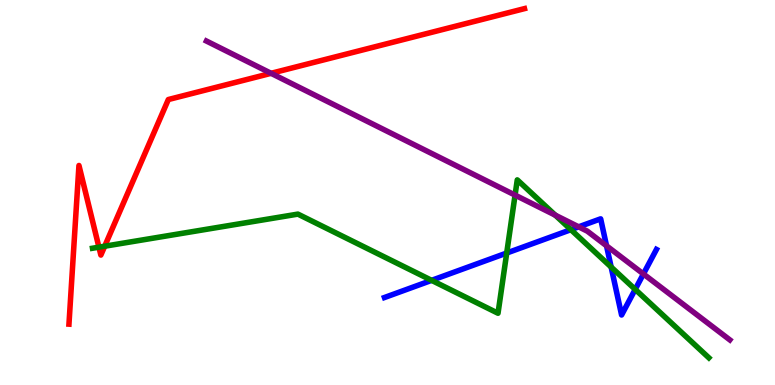[{'lines': ['blue', 'red'], 'intersections': []}, {'lines': ['green', 'red'], 'intersections': [{'x': 1.28, 'y': 3.58}, {'x': 1.35, 'y': 3.6}]}, {'lines': ['purple', 'red'], 'intersections': [{'x': 3.5, 'y': 8.1}]}, {'lines': ['blue', 'green'], 'intersections': [{'x': 5.57, 'y': 2.72}, {'x': 6.54, 'y': 3.43}, {'x': 7.37, 'y': 4.03}, {'x': 7.89, 'y': 3.06}, {'x': 8.2, 'y': 2.48}]}, {'lines': ['blue', 'purple'], 'intersections': [{'x': 7.47, 'y': 4.11}, {'x': 7.83, 'y': 3.61}, {'x': 8.3, 'y': 2.88}]}, {'lines': ['green', 'purple'], 'intersections': [{'x': 6.65, 'y': 4.93}, {'x': 7.17, 'y': 4.41}]}]